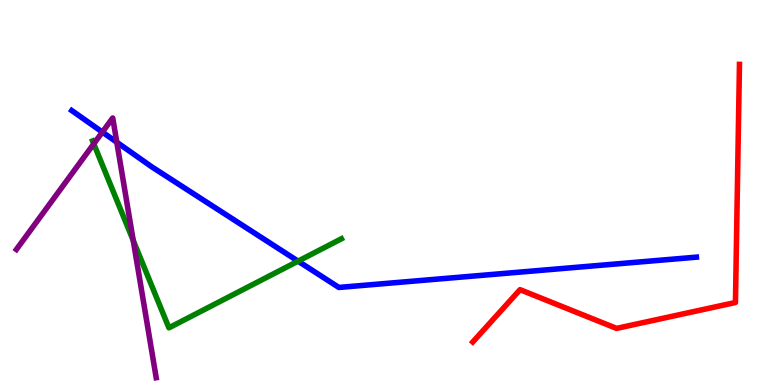[{'lines': ['blue', 'red'], 'intersections': []}, {'lines': ['green', 'red'], 'intersections': []}, {'lines': ['purple', 'red'], 'intersections': []}, {'lines': ['blue', 'green'], 'intersections': [{'x': 3.85, 'y': 3.22}]}, {'lines': ['blue', 'purple'], 'intersections': [{'x': 1.32, 'y': 6.57}, {'x': 1.51, 'y': 6.31}]}, {'lines': ['green', 'purple'], 'intersections': [{'x': 1.21, 'y': 6.26}, {'x': 1.72, 'y': 3.75}]}]